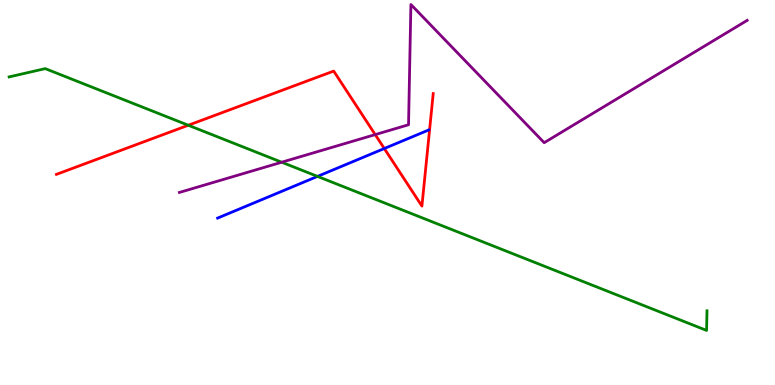[{'lines': ['blue', 'red'], 'intersections': [{'x': 4.96, 'y': 6.14}]}, {'lines': ['green', 'red'], 'intersections': [{'x': 2.43, 'y': 6.75}]}, {'lines': ['purple', 'red'], 'intersections': [{'x': 4.84, 'y': 6.5}]}, {'lines': ['blue', 'green'], 'intersections': [{'x': 4.1, 'y': 5.42}]}, {'lines': ['blue', 'purple'], 'intersections': []}, {'lines': ['green', 'purple'], 'intersections': [{'x': 3.63, 'y': 5.79}]}]